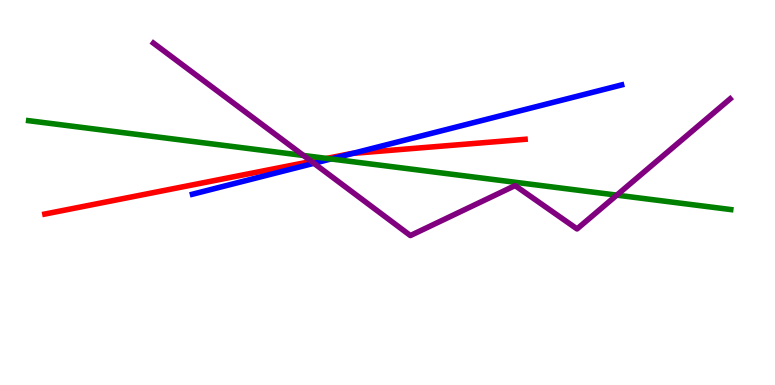[{'lines': ['blue', 'red'], 'intersections': [{'x': 4.55, 'y': 6.02}]}, {'lines': ['green', 'red'], 'intersections': [{'x': 4.22, 'y': 5.89}]}, {'lines': ['purple', 'red'], 'intersections': [{'x': 4.02, 'y': 5.81}]}, {'lines': ['blue', 'green'], 'intersections': [{'x': 4.27, 'y': 5.87}]}, {'lines': ['blue', 'purple'], 'intersections': [{'x': 4.05, 'y': 5.76}]}, {'lines': ['green', 'purple'], 'intersections': [{'x': 3.92, 'y': 5.96}, {'x': 7.96, 'y': 4.93}]}]